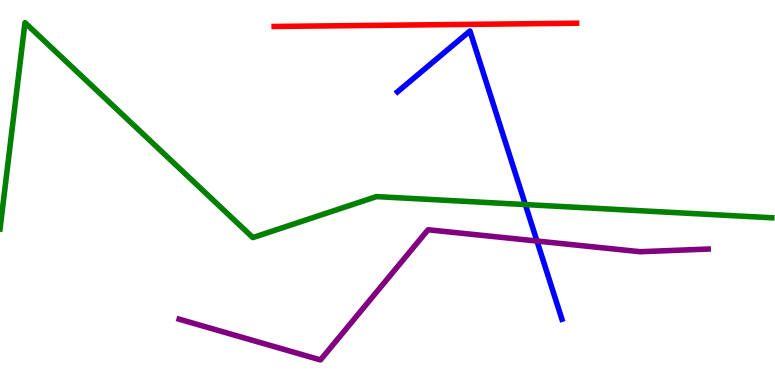[{'lines': ['blue', 'red'], 'intersections': []}, {'lines': ['green', 'red'], 'intersections': []}, {'lines': ['purple', 'red'], 'intersections': []}, {'lines': ['blue', 'green'], 'intersections': [{'x': 6.78, 'y': 4.69}]}, {'lines': ['blue', 'purple'], 'intersections': [{'x': 6.93, 'y': 3.74}]}, {'lines': ['green', 'purple'], 'intersections': []}]